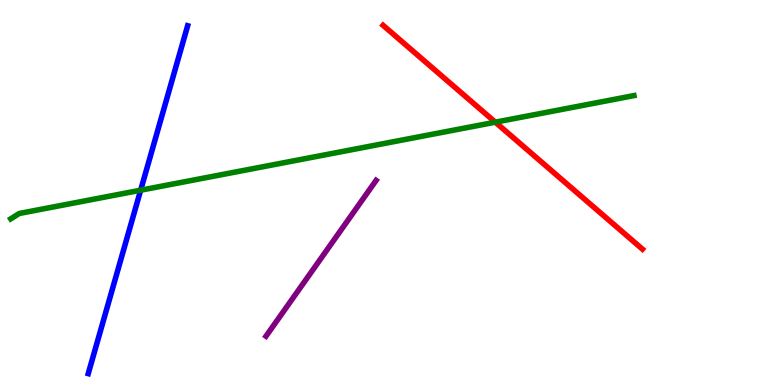[{'lines': ['blue', 'red'], 'intersections': []}, {'lines': ['green', 'red'], 'intersections': [{'x': 6.39, 'y': 6.83}]}, {'lines': ['purple', 'red'], 'intersections': []}, {'lines': ['blue', 'green'], 'intersections': [{'x': 1.81, 'y': 5.06}]}, {'lines': ['blue', 'purple'], 'intersections': []}, {'lines': ['green', 'purple'], 'intersections': []}]